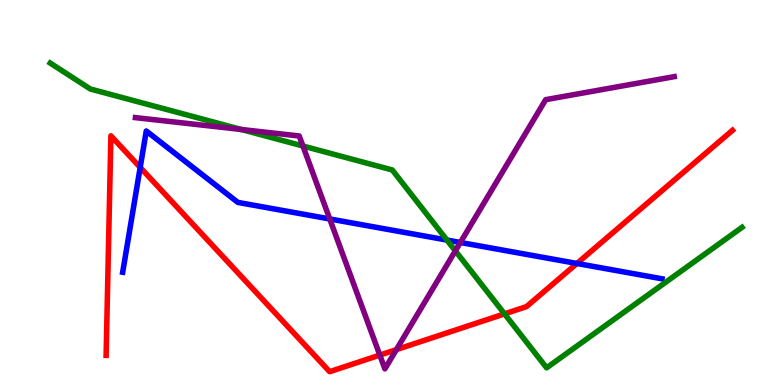[{'lines': ['blue', 'red'], 'intersections': [{'x': 1.81, 'y': 5.65}, {'x': 7.44, 'y': 3.16}]}, {'lines': ['green', 'red'], 'intersections': [{'x': 6.51, 'y': 1.85}]}, {'lines': ['purple', 'red'], 'intersections': [{'x': 4.9, 'y': 0.777}, {'x': 5.11, 'y': 0.919}]}, {'lines': ['blue', 'green'], 'intersections': [{'x': 5.77, 'y': 3.76}]}, {'lines': ['blue', 'purple'], 'intersections': [{'x': 4.25, 'y': 4.31}, {'x': 5.94, 'y': 3.7}]}, {'lines': ['green', 'purple'], 'intersections': [{'x': 3.11, 'y': 6.64}, {'x': 3.91, 'y': 6.21}, {'x': 5.88, 'y': 3.48}]}]